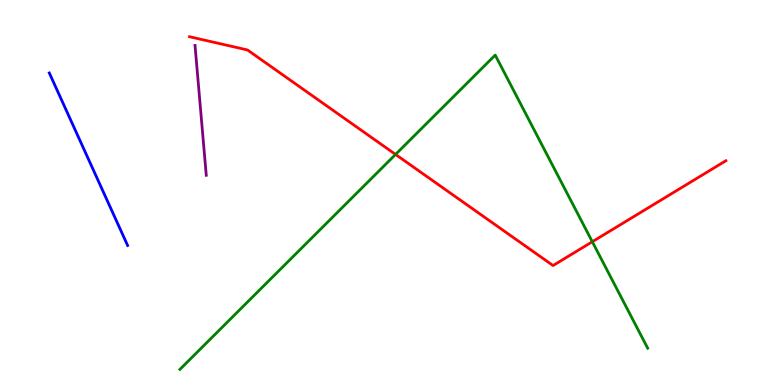[{'lines': ['blue', 'red'], 'intersections': []}, {'lines': ['green', 'red'], 'intersections': [{'x': 5.1, 'y': 5.99}, {'x': 7.64, 'y': 3.72}]}, {'lines': ['purple', 'red'], 'intersections': []}, {'lines': ['blue', 'green'], 'intersections': []}, {'lines': ['blue', 'purple'], 'intersections': []}, {'lines': ['green', 'purple'], 'intersections': []}]